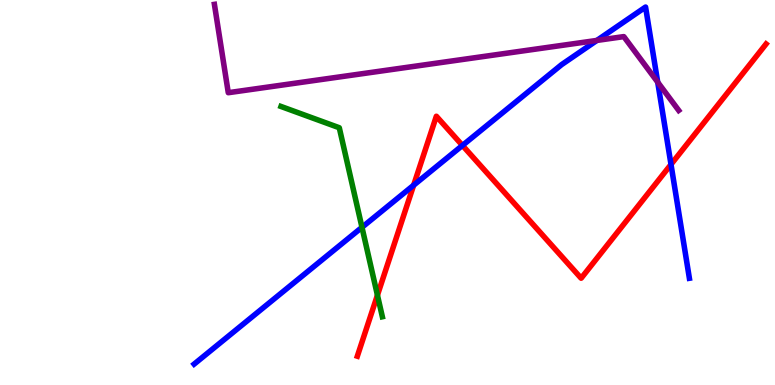[{'lines': ['blue', 'red'], 'intersections': [{'x': 5.34, 'y': 5.19}, {'x': 5.97, 'y': 6.22}, {'x': 8.66, 'y': 5.73}]}, {'lines': ['green', 'red'], 'intersections': [{'x': 4.87, 'y': 2.33}]}, {'lines': ['purple', 'red'], 'intersections': []}, {'lines': ['blue', 'green'], 'intersections': [{'x': 4.67, 'y': 4.1}]}, {'lines': ['blue', 'purple'], 'intersections': [{'x': 7.7, 'y': 8.95}, {'x': 8.49, 'y': 7.87}]}, {'lines': ['green', 'purple'], 'intersections': []}]